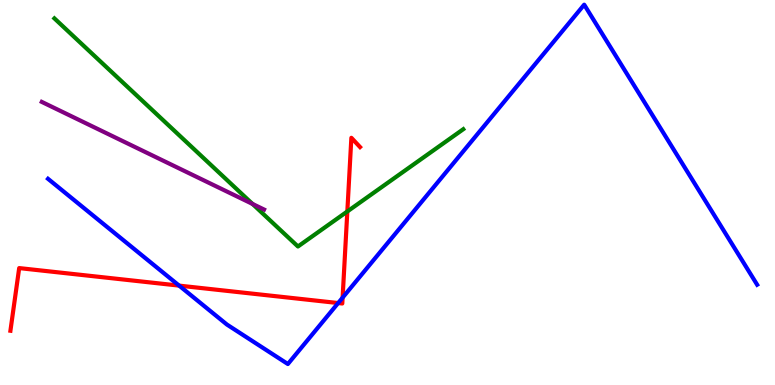[{'lines': ['blue', 'red'], 'intersections': [{'x': 2.31, 'y': 2.58}, {'x': 4.36, 'y': 2.13}, {'x': 4.42, 'y': 2.27}]}, {'lines': ['green', 'red'], 'intersections': [{'x': 4.48, 'y': 4.51}]}, {'lines': ['purple', 'red'], 'intersections': []}, {'lines': ['blue', 'green'], 'intersections': []}, {'lines': ['blue', 'purple'], 'intersections': []}, {'lines': ['green', 'purple'], 'intersections': [{'x': 3.26, 'y': 4.7}]}]